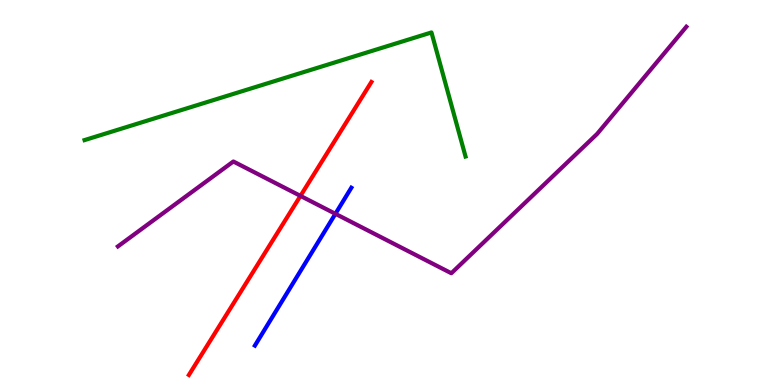[{'lines': ['blue', 'red'], 'intersections': []}, {'lines': ['green', 'red'], 'intersections': []}, {'lines': ['purple', 'red'], 'intersections': [{'x': 3.88, 'y': 4.91}]}, {'lines': ['blue', 'green'], 'intersections': []}, {'lines': ['blue', 'purple'], 'intersections': [{'x': 4.33, 'y': 4.45}]}, {'lines': ['green', 'purple'], 'intersections': []}]